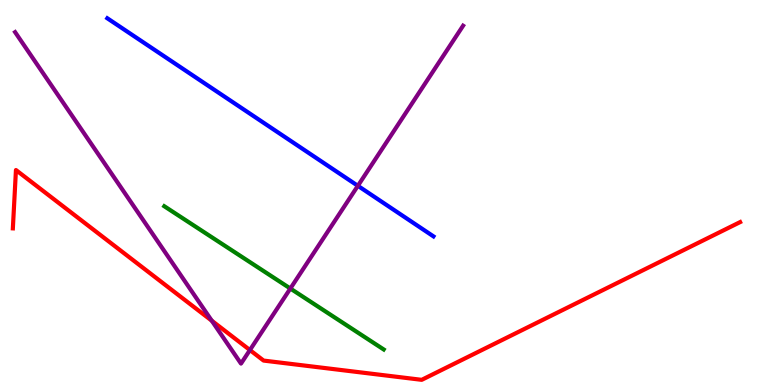[{'lines': ['blue', 'red'], 'intersections': []}, {'lines': ['green', 'red'], 'intersections': []}, {'lines': ['purple', 'red'], 'intersections': [{'x': 2.73, 'y': 1.67}, {'x': 3.22, 'y': 0.908}]}, {'lines': ['blue', 'green'], 'intersections': []}, {'lines': ['blue', 'purple'], 'intersections': [{'x': 4.62, 'y': 5.17}]}, {'lines': ['green', 'purple'], 'intersections': [{'x': 3.75, 'y': 2.51}]}]